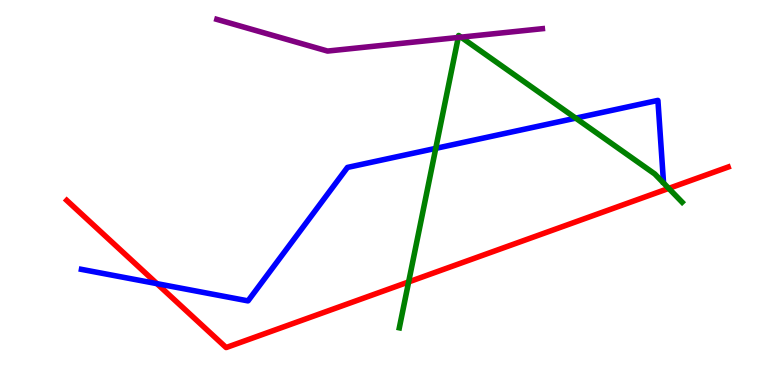[{'lines': ['blue', 'red'], 'intersections': [{'x': 2.02, 'y': 2.63}]}, {'lines': ['green', 'red'], 'intersections': [{'x': 5.27, 'y': 2.68}, {'x': 8.63, 'y': 5.11}]}, {'lines': ['purple', 'red'], 'intersections': []}, {'lines': ['blue', 'green'], 'intersections': [{'x': 5.62, 'y': 6.15}, {'x': 7.43, 'y': 6.93}]}, {'lines': ['blue', 'purple'], 'intersections': []}, {'lines': ['green', 'purple'], 'intersections': [{'x': 5.91, 'y': 9.03}, {'x': 5.95, 'y': 9.03}]}]